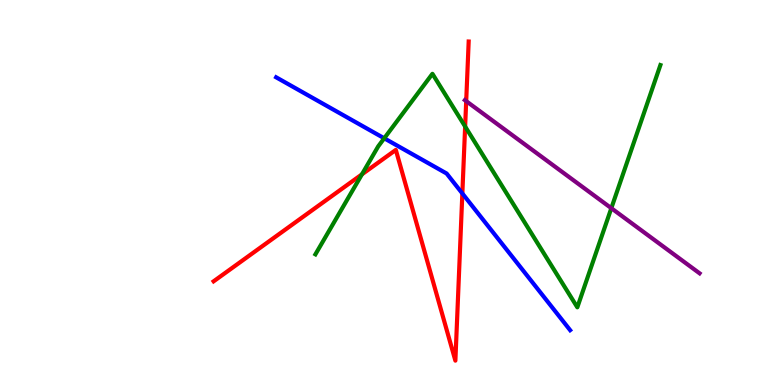[{'lines': ['blue', 'red'], 'intersections': [{'x': 5.97, 'y': 4.98}]}, {'lines': ['green', 'red'], 'intersections': [{'x': 4.67, 'y': 5.47}, {'x': 6.0, 'y': 6.71}]}, {'lines': ['purple', 'red'], 'intersections': [{'x': 6.02, 'y': 7.37}]}, {'lines': ['blue', 'green'], 'intersections': [{'x': 4.96, 'y': 6.41}]}, {'lines': ['blue', 'purple'], 'intersections': []}, {'lines': ['green', 'purple'], 'intersections': [{'x': 7.89, 'y': 4.59}]}]